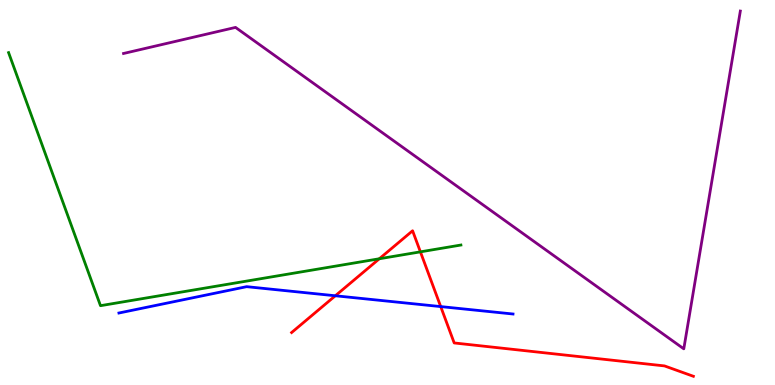[{'lines': ['blue', 'red'], 'intersections': [{'x': 4.33, 'y': 2.32}, {'x': 5.69, 'y': 2.04}]}, {'lines': ['green', 'red'], 'intersections': [{'x': 4.89, 'y': 3.28}, {'x': 5.42, 'y': 3.46}]}, {'lines': ['purple', 'red'], 'intersections': []}, {'lines': ['blue', 'green'], 'intersections': []}, {'lines': ['blue', 'purple'], 'intersections': []}, {'lines': ['green', 'purple'], 'intersections': []}]